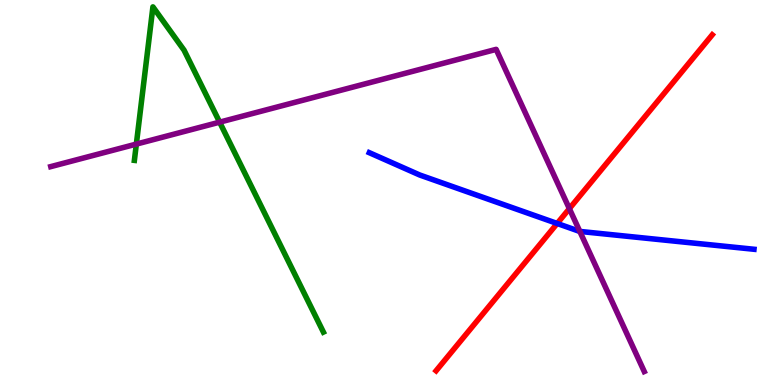[{'lines': ['blue', 'red'], 'intersections': [{'x': 7.19, 'y': 4.2}]}, {'lines': ['green', 'red'], 'intersections': []}, {'lines': ['purple', 'red'], 'intersections': [{'x': 7.35, 'y': 4.58}]}, {'lines': ['blue', 'green'], 'intersections': []}, {'lines': ['blue', 'purple'], 'intersections': [{'x': 7.48, 'y': 3.99}]}, {'lines': ['green', 'purple'], 'intersections': [{'x': 1.76, 'y': 6.26}, {'x': 2.83, 'y': 6.83}]}]